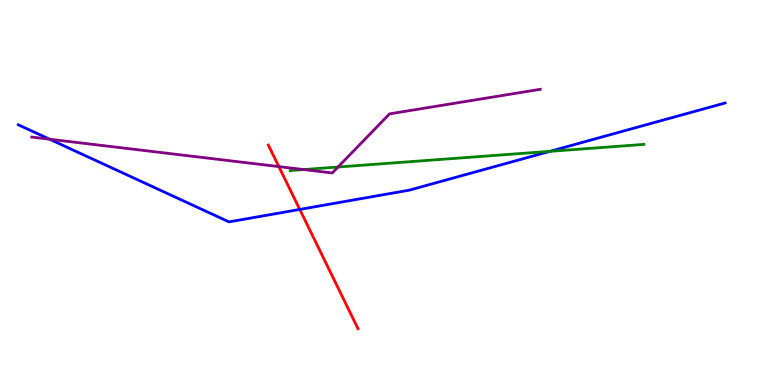[{'lines': ['blue', 'red'], 'intersections': [{'x': 3.87, 'y': 4.56}]}, {'lines': ['green', 'red'], 'intersections': []}, {'lines': ['purple', 'red'], 'intersections': [{'x': 3.6, 'y': 5.67}]}, {'lines': ['blue', 'green'], 'intersections': [{'x': 7.1, 'y': 6.07}]}, {'lines': ['blue', 'purple'], 'intersections': [{'x': 0.64, 'y': 6.38}]}, {'lines': ['green', 'purple'], 'intersections': [{'x': 3.92, 'y': 5.6}, {'x': 4.36, 'y': 5.66}]}]